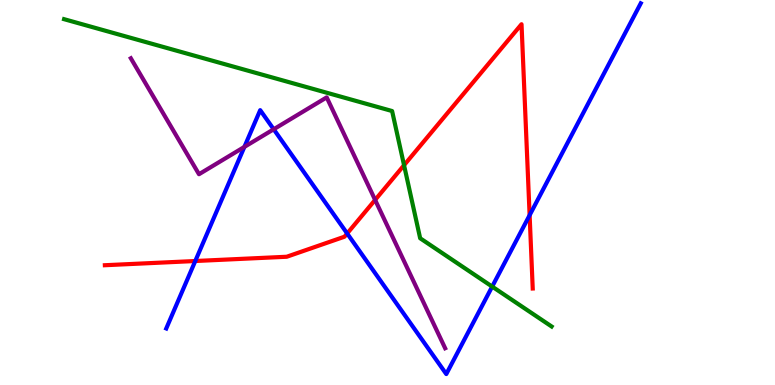[{'lines': ['blue', 'red'], 'intersections': [{'x': 2.52, 'y': 3.22}, {'x': 4.48, 'y': 3.94}, {'x': 6.83, 'y': 4.41}]}, {'lines': ['green', 'red'], 'intersections': [{'x': 5.21, 'y': 5.71}]}, {'lines': ['purple', 'red'], 'intersections': [{'x': 4.84, 'y': 4.81}]}, {'lines': ['blue', 'green'], 'intersections': [{'x': 6.35, 'y': 2.56}]}, {'lines': ['blue', 'purple'], 'intersections': [{'x': 3.15, 'y': 6.18}, {'x': 3.53, 'y': 6.64}]}, {'lines': ['green', 'purple'], 'intersections': []}]